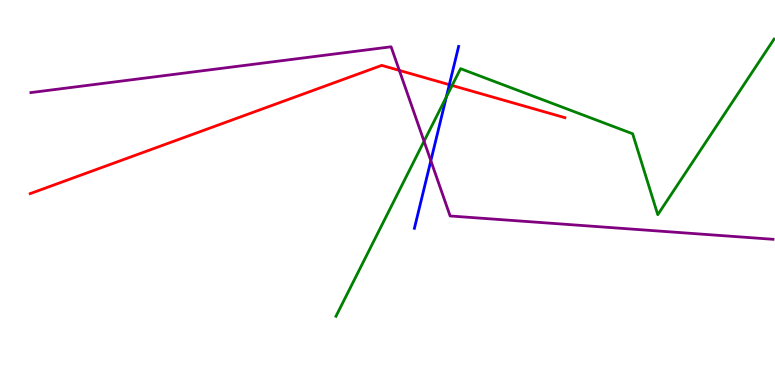[{'lines': ['blue', 'red'], 'intersections': [{'x': 5.8, 'y': 7.8}]}, {'lines': ['green', 'red'], 'intersections': [{'x': 5.83, 'y': 7.78}]}, {'lines': ['purple', 'red'], 'intersections': [{'x': 5.15, 'y': 8.17}]}, {'lines': ['blue', 'green'], 'intersections': [{'x': 5.76, 'y': 7.48}]}, {'lines': ['blue', 'purple'], 'intersections': [{'x': 5.56, 'y': 5.83}]}, {'lines': ['green', 'purple'], 'intersections': [{'x': 5.47, 'y': 6.33}]}]